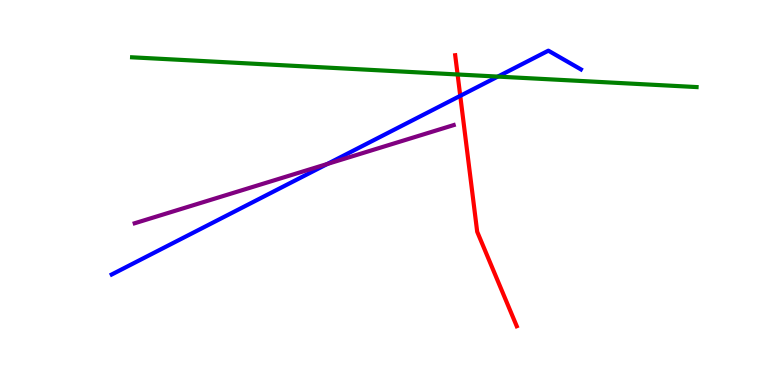[{'lines': ['blue', 'red'], 'intersections': [{'x': 5.94, 'y': 7.51}]}, {'lines': ['green', 'red'], 'intersections': [{'x': 5.9, 'y': 8.07}]}, {'lines': ['purple', 'red'], 'intersections': []}, {'lines': ['blue', 'green'], 'intersections': [{'x': 6.42, 'y': 8.01}]}, {'lines': ['blue', 'purple'], 'intersections': [{'x': 4.22, 'y': 5.74}]}, {'lines': ['green', 'purple'], 'intersections': []}]